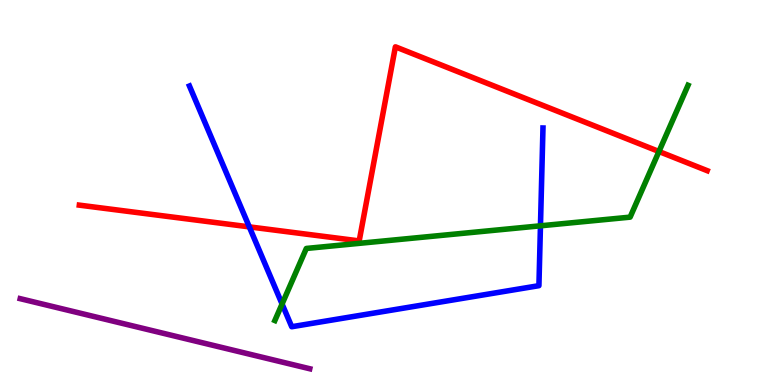[{'lines': ['blue', 'red'], 'intersections': [{'x': 3.22, 'y': 4.11}]}, {'lines': ['green', 'red'], 'intersections': [{'x': 8.5, 'y': 6.06}]}, {'lines': ['purple', 'red'], 'intersections': []}, {'lines': ['blue', 'green'], 'intersections': [{'x': 3.64, 'y': 2.1}, {'x': 6.97, 'y': 4.13}]}, {'lines': ['blue', 'purple'], 'intersections': []}, {'lines': ['green', 'purple'], 'intersections': []}]